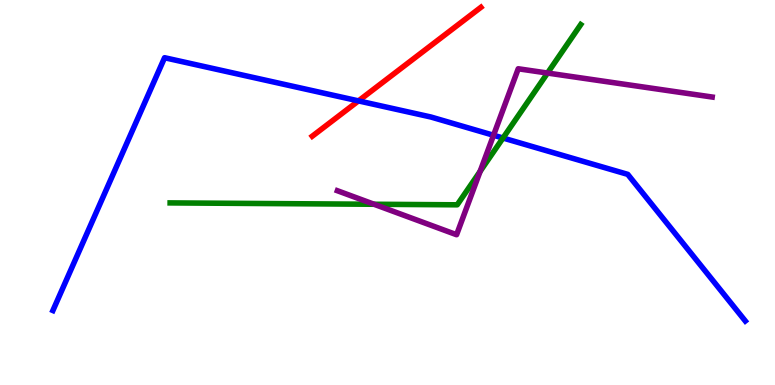[{'lines': ['blue', 'red'], 'intersections': [{'x': 4.63, 'y': 7.38}]}, {'lines': ['green', 'red'], 'intersections': []}, {'lines': ['purple', 'red'], 'intersections': []}, {'lines': ['blue', 'green'], 'intersections': [{'x': 6.49, 'y': 6.42}]}, {'lines': ['blue', 'purple'], 'intersections': [{'x': 6.37, 'y': 6.49}]}, {'lines': ['green', 'purple'], 'intersections': [{'x': 4.83, 'y': 4.69}, {'x': 6.19, 'y': 5.55}, {'x': 7.06, 'y': 8.1}]}]